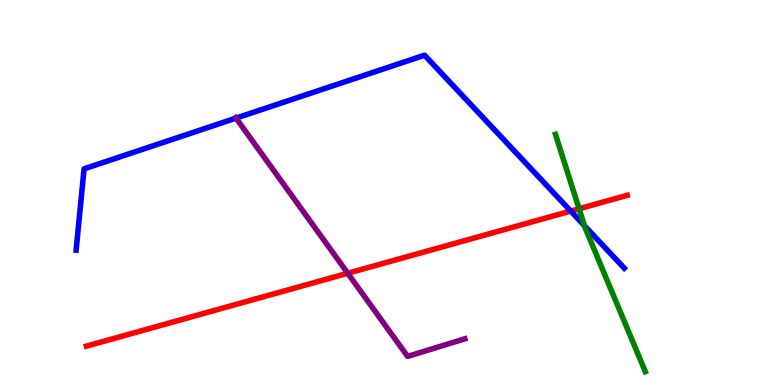[{'lines': ['blue', 'red'], 'intersections': [{'x': 7.36, 'y': 4.52}]}, {'lines': ['green', 'red'], 'intersections': [{'x': 7.47, 'y': 4.58}]}, {'lines': ['purple', 'red'], 'intersections': [{'x': 4.49, 'y': 2.9}]}, {'lines': ['blue', 'green'], 'intersections': [{'x': 7.54, 'y': 4.14}]}, {'lines': ['blue', 'purple'], 'intersections': [{'x': 3.05, 'y': 6.93}]}, {'lines': ['green', 'purple'], 'intersections': []}]